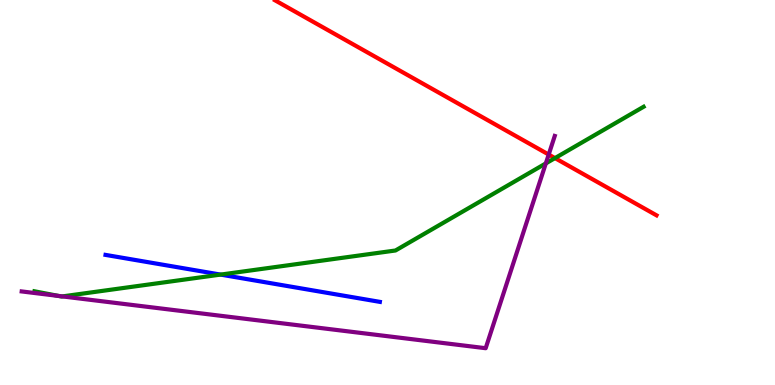[{'lines': ['blue', 'red'], 'intersections': []}, {'lines': ['green', 'red'], 'intersections': [{'x': 7.16, 'y': 5.89}]}, {'lines': ['purple', 'red'], 'intersections': [{'x': 7.08, 'y': 5.99}]}, {'lines': ['blue', 'green'], 'intersections': [{'x': 2.85, 'y': 2.87}]}, {'lines': ['blue', 'purple'], 'intersections': []}, {'lines': ['green', 'purple'], 'intersections': [{'x': 0.759, 'y': 2.31}, {'x': 0.804, 'y': 2.3}, {'x': 7.04, 'y': 5.76}]}]